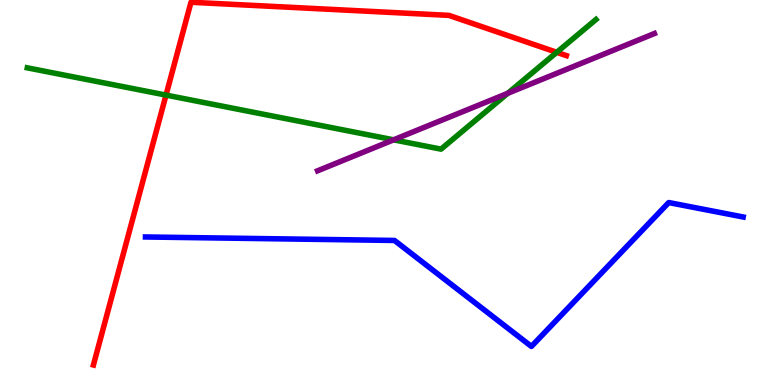[{'lines': ['blue', 'red'], 'intersections': []}, {'lines': ['green', 'red'], 'intersections': [{'x': 2.14, 'y': 7.53}, {'x': 7.18, 'y': 8.64}]}, {'lines': ['purple', 'red'], 'intersections': []}, {'lines': ['blue', 'green'], 'intersections': []}, {'lines': ['blue', 'purple'], 'intersections': []}, {'lines': ['green', 'purple'], 'intersections': [{'x': 5.08, 'y': 6.37}, {'x': 6.55, 'y': 7.58}]}]